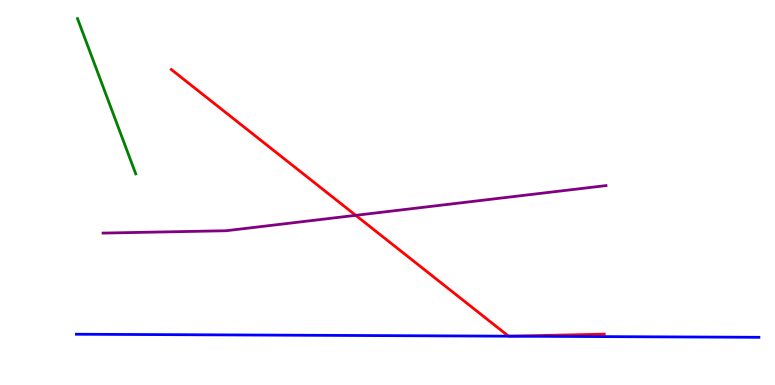[{'lines': ['blue', 'red'], 'intersections': [{'x': 6.56, 'y': 1.27}, {'x': 6.58, 'y': 1.27}]}, {'lines': ['green', 'red'], 'intersections': []}, {'lines': ['purple', 'red'], 'intersections': [{'x': 4.59, 'y': 4.41}]}, {'lines': ['blue', 'green'], 'intersections': []}, {'lines': ['blue', 'purple'], 'intersections': []}, {'lines': ['green', 'purple'], 'intersections': []}]